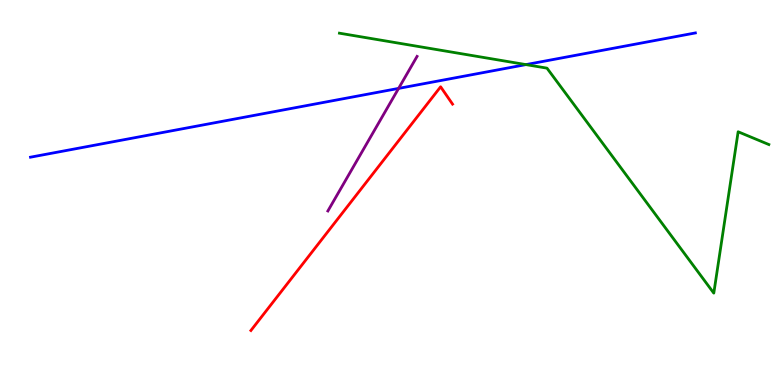[{'lines': ['blue', 'red'], 'intersections': []}, {'lines': ['green', 'red'], 'intersections': []}, {'lines': ['purple', 'red'], 'intersections': []}, {'lines': ['blue', 'green'], 'intersections': [{'x': 6.79, 'y': 8.32}]}, {'lines': ['blue', 'purple'], 'intersections': [{'x': 5.14, 'y': 7.7}]}, {'lines': ['green', 'purple'], 'intersections': []}]